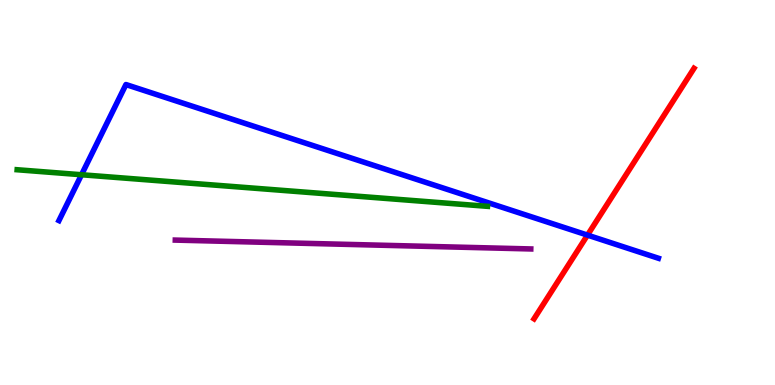[{'lines': ['blue', 'red'], 'intersections': [{'x': 7.58, 'y': 3.89}]}, {'lines': ['green', 'red'], 'intersections': []}, {'lines': ['purple', 'red'], 'intersections': []}, {'lines': ['blue', 'green'], 'intersections': [{'x': 1.05, 'y': 5.46}]}, {'lines': ['blue', 'purple'], 'intersections': []}, {'lines': ['green', 'purple'], 'intersections': []}]